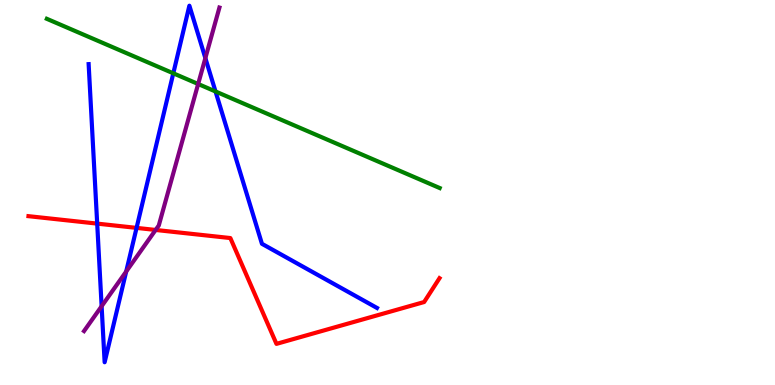[{'lines': ['blue', 'red'], 'intersections': [{'x': 1.25, 'y': 4.19}, {'x': 1.76, 'y': 4.08}]}, {'lines': ['green', 'red'], 'intersections': []}, {'lines': ['purple', 'red'], 'intersections': [{'x': 2.01, 'y': 4.03}]}, {'lines': ['blue', 'green'], 'intersections': [{'x': 2.24, 'y': 8.1}, {'x': 2.78, 'y': 7.62}]}, {'lines': ['blue', 'purple'], 'intersections': [{'x': 1.31, 'y': 2.05}, {'x': 1.63, 'y': 2.95}, {'x': 2.65, 'y': 8.49}]}, {'lines': ['green', 'purple'], 'intersections': [{'x': 2.56, 'y': 7.82}]}]